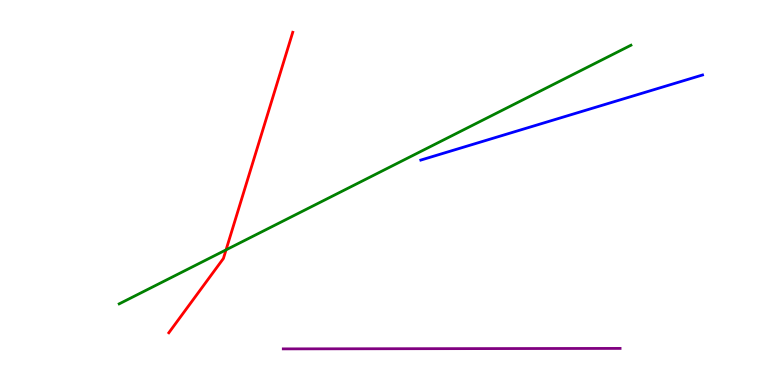[{'lines': ['blue', 'red'], 'intersections': []}, {'lines': ['green', 'red'], 'intersections': [{'x': 2.92, 'y': 3.51}]}, {'lines': ['purple', 'red'], 'intersections': []}, {'lines': ['blue', 'green'], 'intersections': []}, {'lines': ['blue', 'purple'], 'intersections': []}, {'lines': ['green', 'purple'], 'intersections': []}]